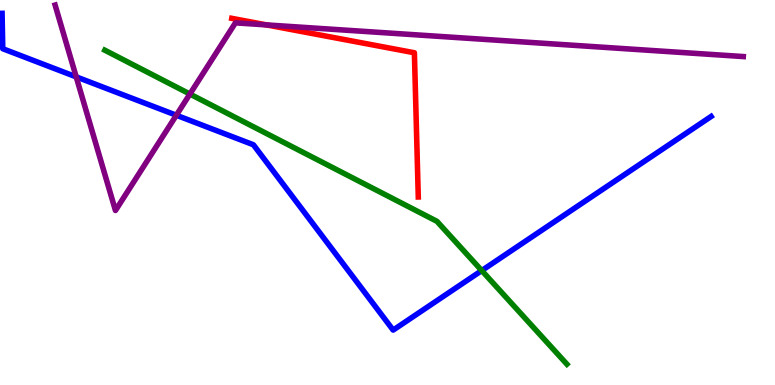[{'lines': ['blue', 'red'], 'intersections': []}, {'lines': ['green', 'red'], 'intersections': []}, {'lines': ['purple', 'red'], 'intersections': [{'x': 3.44, 'y': 9.35}]}, {'lines': ['blue', 'green'], 'intersections': [{'x': 6.22, 'y': 2.97}]}, {'lines': ['blue', 'purple'], 'intersections': [{'x': 0.983, 'y': 8.0}, {'x': 2.28, 'y': 7.01}]}, {'lines': ['green', 'purple'], 'intersections': [{'x': 2.45, 'y': 7.56}]}]